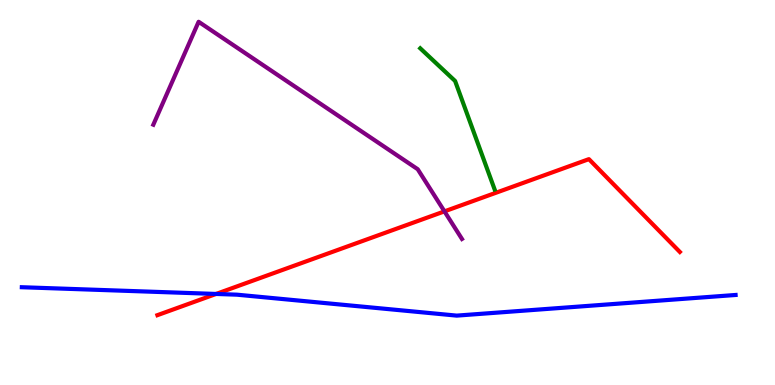[{'lines': ['blue', 'red'], 'intersections': [{'x': 2.79, 'y': 2.36}]}, {'lines': ['green', 'red'], 'intersections': []}, {'lines': ['purple', 'red'], 'intersections': [{'x': 5.73, 'y': 4.51}]}, {'lines': ['blue', 'green'], 'intersections': []}, {'lines': ['blue', 'purple'], 'intersections': []}, {'lines': ['green', 'purple'], 'intersections': []}]